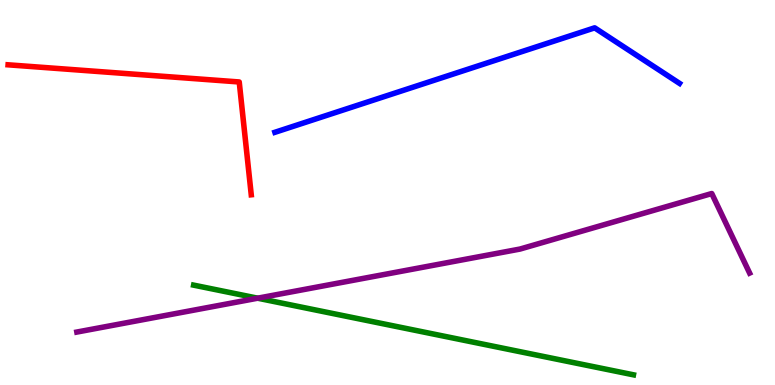[{'lines': ['blue', 'red'], 'intersections': []}, {'lines': ['green', 'red'], 'intersections': []}, {'lines': ['purple', 'red'], 'intersections': []}, {'lines': ['blue', 'green'], 'intersections': []}, {'lines': ['blue', 'purple'], 'intersections': []}, {'lines': ['green', 'purple'], 'intersections': [{'x': 3.32, 'y': 2.25}]}]